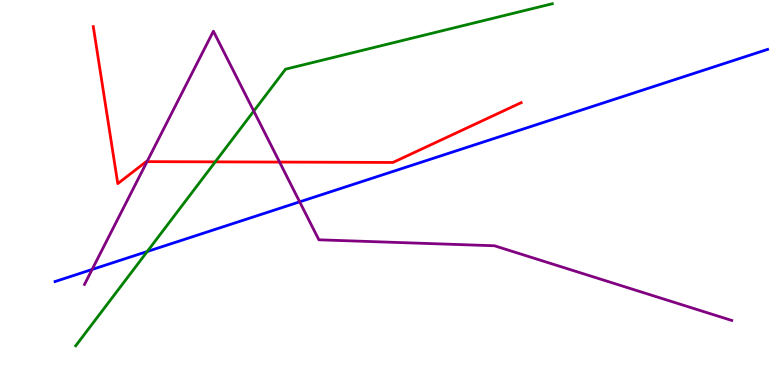[{'lines': ['blue', 'red'], 'intersections': []}, {'lines': ['green', 'red'], 'intersections': [{'x': 2.78, 'y': 5.8}]}, {'lines': ['purple', 'red'], 'intersections': [{'x': 1.9, 'y': 5.8}, {'x': 3.61, 'y': 5.79}]}, {'lines': ['blue', 'green'], 'intersections': [{'x': 1.9, 'y': 3.47}]}, {'lines': ['blue', 'purple'], 'intersections': [{'x': 1.19, 'y': 3.0}, {'x': 3.87, 'y': 4.76}]}, {'lines': ['green', 'purple'], 'intersections': [{'x': 3.27, 'y': 7.11}]}]